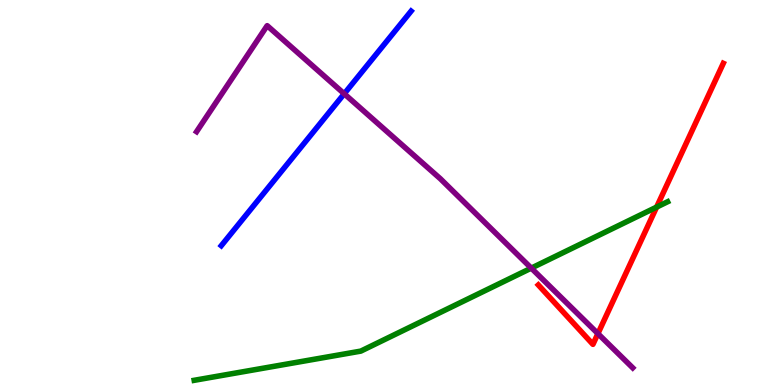[{'lines': ['blue', 'red'], 'intersections': []}, {'lines': ['green', 'red'], 'intersections': [{'x': 8.47, 'y': 4.62}]}, {'lines': ['purple', 'red'], 'intersections': [{'x': 7.72, 'y': 1.33}]}, {'lines': ['blue', 'green'], 'intersections': []}, {'lines': ['blue', 'purple'], 'intersections': [{'x': 4.44, 'y': 7.56}]}, {'lines': ['green', 'purple'], 'intersections': [{'x': 6.86, 'y': 3.04}]}]